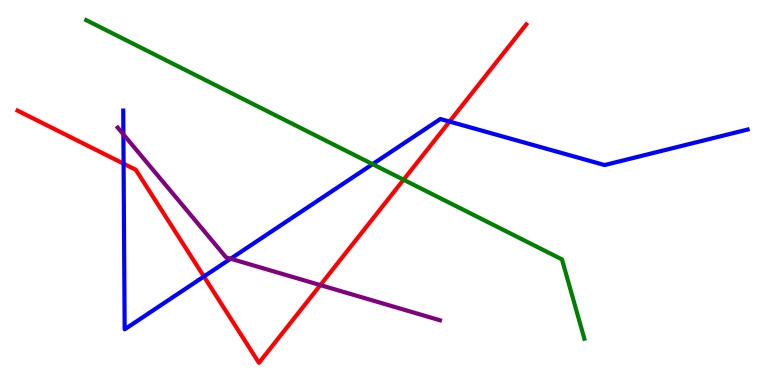[{'lines': ['blue', 'red'], 'intersections': [{'x': 1.59, 'y': 5.75}, {'x': 2.63, 'y': 2.82}, {'x': 5.8, 'y': 6.84}]}, {'lines': ['green', 'red'], 'intersections': [{'x': 5.21, 'y': 5.33}]}, {'lines': ['purple', 'red'], 'intersections': [{'x': 4.13, 'y': 2.59}]}, {'lines': ['blue', 'green'], 'intersections': [{'x': 4.81, 'y': 5.74}]}, {'lines': ['blue', 'purple'], 'intersections': [{'x': 1.59, 'y': 6.51}, {'x': 2.98, 'y': 3.28}]}, {'lines': ['green', 'purple'], 'intersections': []}]